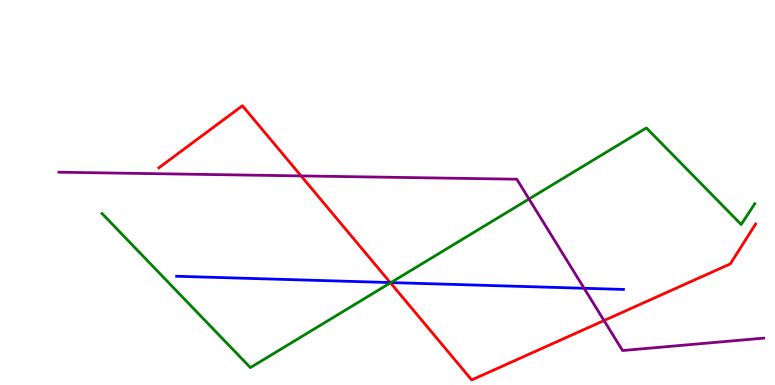[{'lines': ['blue', 'red'], 'intersections': [{'x': 5.04, 'y': 2.66}]}, {'lines': ['green', 'red'], 'intersections': [{'x': 5.04, 'y': 2.65}]}, {'lines': ['purple', 'red'], 'intersections': [{'x': 3.88, 'y': 5.43}, {'x': 7.79, 'y': 1.67}]}, {'lines': ['blue', 'green'], 'intersections': [{'x': 5.04, 'y': 2.66}]}, {'lines': ['blue', 'purple'], 'intersections': [{'x': 7.54, 'y': 2.51}]}, {'lines': ['green', 'purple'], 'intersections': [{'x': 6.83, 'y': 4.83}]}]